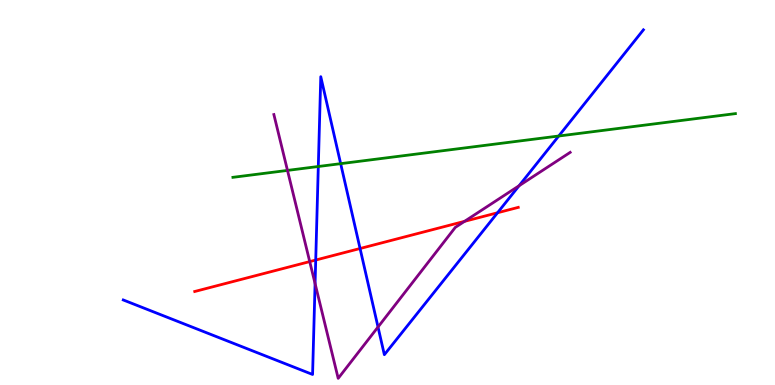[{'lines': ['blue', 'red'], 'intersections': [{'x': 4.07, 'y': 3.25}, {'x': 4.65, 'y': 3.55}, {'x': 6.42, 'y': 4.47}]}, {'lines': ['green', 'red'], 'intersections': []}, {'lines': ['purple', 'red'], 'intersections': [{'x': 4.0, 'y': 3.21}, {'x': 5.99, 'y': 4.25}]}, {'lines': ['blue', 'green'], 'intersections': [{'x': 4.11, 'y': 5.68}, {'x': 4.4, 'y': 5.75}, {'x': 7.21, 'y': 6.47}]}, {'lines': ['blue', 'purple'], 'intersections': [{'x': 4.07, 'y': 2.63}, {'x': 4.88, 'y': 1.51}, {'x': 6.7, 'y': 5.18}]}, {'lines': ['green', 'purple'], 'intersections': [{'x': 3.71, 'y': 5.57}]}]